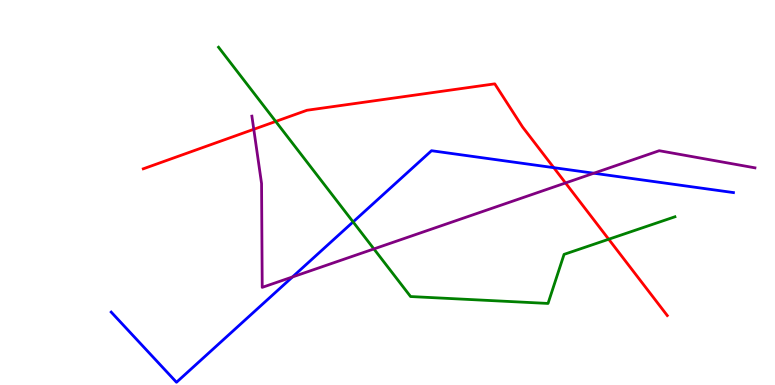[{'lines': ['blue', 'red'], 'intersections': [{'x': 7.15, 'y': 5.65}]}, {'lines': ['green', 'red'], 'intersections': [{'x': 3.56, 'y': 6.85}, {'x': 7.85, 'y': 3.79}]}, {'lines': ['purple', 'red'], 'intersections': [{'x': 3.27, 'y': 6.64}, {'x': 7.3, 'y': 5.25}]}, {'lines': ['blue', 'green'], 'intersections': [{'x': 4.56, 'y': 4.24}]}, {'lines': ['blue', 'purple'], 'intersections': [{'x': 3.77, 'y': 2.81}, {'x': 7.66, 'y': 5.5}]}, {'lines': ['green', 'purple'], 'intersections': [{'x': 4.82, 'y': 3.53}]}]